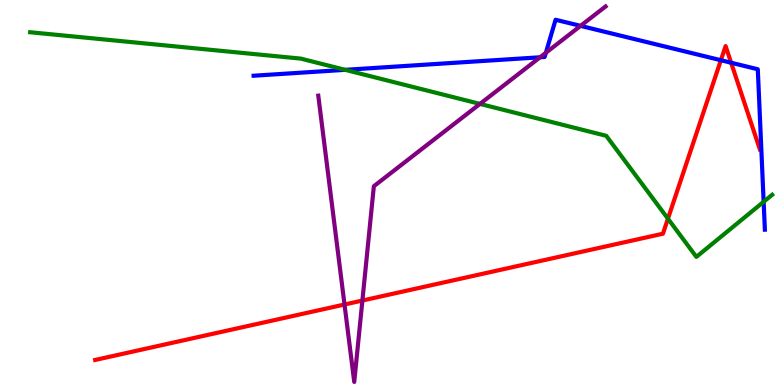[{'lines': ['blue', 'red'], 'intersections': [{'x': 9.3, 'y': 8.44}, {'x': 9.43, 'y': 8.37}]}, {'lines': ['green', 'red'], 'intersections': [{'x': 8.62, 'y': 4.32}]}, {'lines': ['purple', 'red'], 'intersections': [{'x': 4.45, 'y': 2.09}, {'x': 4.68, 'y': 2.19}]}, {'lines': ['blue', 'green'], 'intersections': [{'x': 4.45, 'y': 8.19}, {'x': 9.85, 'y': 4.76}]}, {'lines': ['blue', 'purple'], 'intersections': [{'x': 6.97, 'y': 8.51}, {'x': 7.04, 'y': 8.63}, {'x': 7.49, 'y': 9.33}]}, {'lines': ['green', 'purple'], 'intersections': [{'x': 6.19, 'y': 7.3}]}]